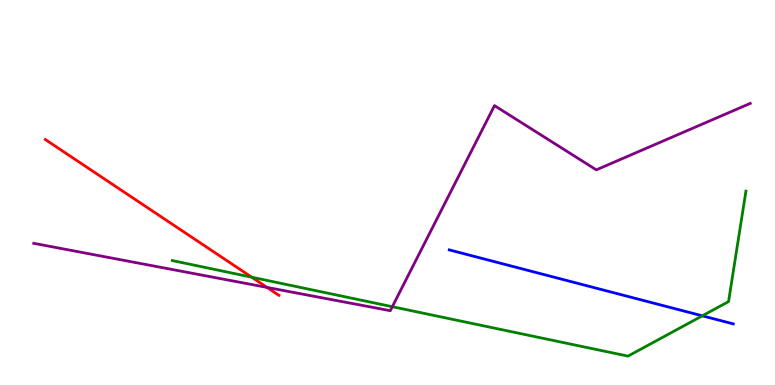[{'lines': ['blue', 'red'], 'intersections': []}, {'lines': ['green', 'red'], 'intersections': [{'x': 3.25, 'y': 2.8}]}, {'lines': ['purple', 'red'], 'intersections': [{'x': 3.45, 'y': 2.54}]}, {'lines': ['blue', 'green'], 'intersections': [{'x': 9.06, 'y': 1.8}]}, {'lines': ['blue', 'purple'], 'intersections': []}, {'lines': ['green', 'purple'], 'intersections': [{'x': 5.06, 'y': 2.03}]}]